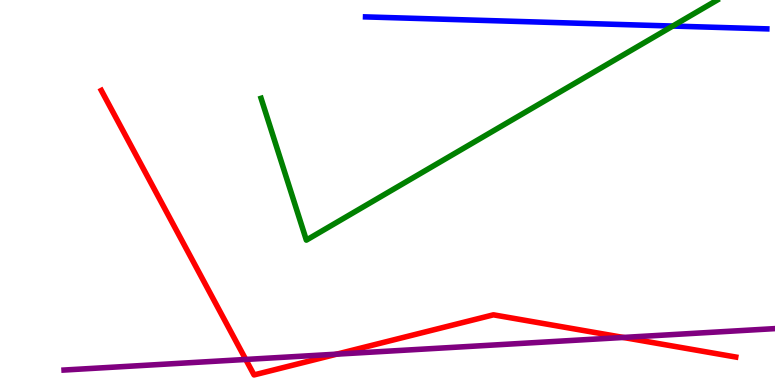[{'lines': ['blue', 'red'], 'intersections': []}, {'lines': ['green', 'red'], 'intersections': []}, {'lines': ['purple', 'red'], 'intersections': [{'x': 3.17, 'y': 0.664}, {'x': 4.35, 'y': 0.801}, {'x': 8.04, 'y': 1.24}]}, {'lines': ['blue', 'green'], 'intersections': [{'x': 8.68, 'y': 9.32}]}, {'lines': ['blue', 'purple'], 'intersections': []}, {'lines': ['green', 'purple'], 'intersections': []}]